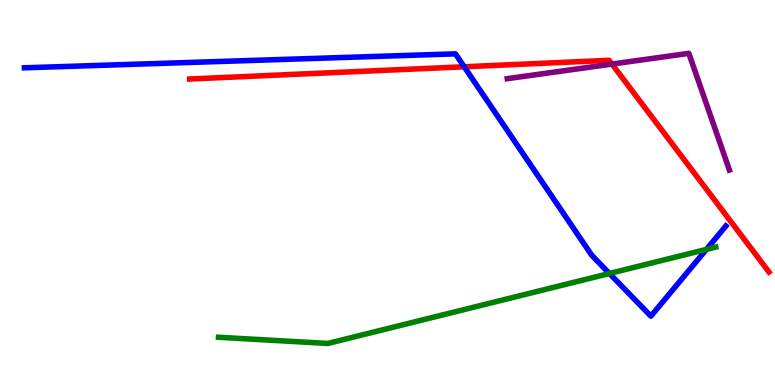[{'lines': ['blue', 'red'], 'intersections': [{'x': 5.99, 'y': 8.27}]}, {'lines': ['green', 'red'], 'intersections': []}, {'lines': ['purple', 'red'], 'intersections': [{'x': 7.9, 'y': 8.34}]}, {'lines': ['blue', 'green'], 'intersections': [{'x': 7.86, 'y': 2.9}, {'x': 9.12, 'y': 3.52}]}, {'lines': ['blue', 'purple'], 'intersections': []}, {'lines': ['green', 'purple'], 'intersections': []}]